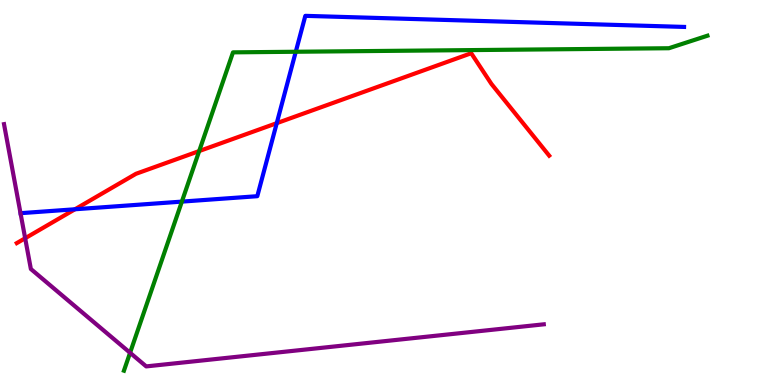[{'lines': ['blue', 'red'], 'intersections': [{'x': 0.967, 'y': 4.56}, {'x': 3.57, 'y': 6.8}]}, {'lines': ['green', 'red'], 'intersections': [{'x': 2.57, 'y': 6.08}]}, {'lines': ['purple', 'red'], 'intersections': [{'x': 0.325, 'y': 3.81}]}, {'lines': ['blue', 'green'], 'intersections': [{'x': 2.35, 'y': 4.76}, {'x': 3.82, 'y': 8.66}]}, {'lines': ['blue', 'purple'], 'intersections': []}, {'lines': ['green', 'purple'], 'intersections': [{'x': 1.68, 'y': 0.837}]}]